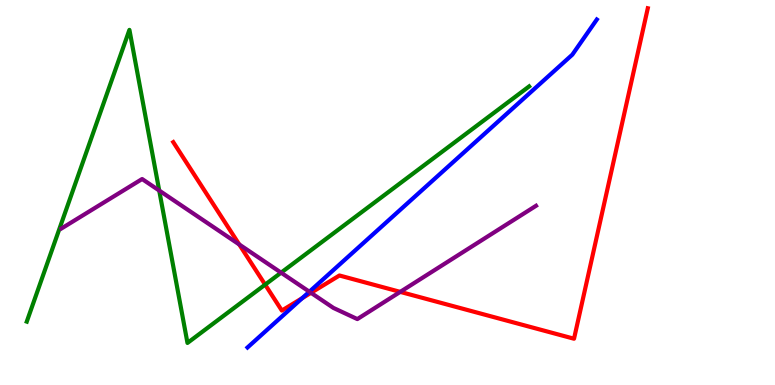[{'lines': ['blue', 'red'], 'intersections': [{'x': 3.9, 'y': 2.26}]}, {'lines': ['green', 'red'], 'intersections': [{'x': 3.42, 'y': 2.61}]}, {'lines': ['purple', 'red'], 'intersections': [{'x': 3.09, 'y': 3.65}, {'x': 4.01, 'y': 2.39}, {'x': 5.16, 'y': 2.42}]}, {'lines': ['blue', 'green'], 'intersections': []}, {'lines': ['blue', 'purple'], 'intersections': [{'x': 3.99, 'y': 2.42}]}, {'lines': ['green', 'purple'], 'intersections': [{'x': 2.05, 'y': 5.05}, {'x': 3.63, 'y': 2.92}]}]